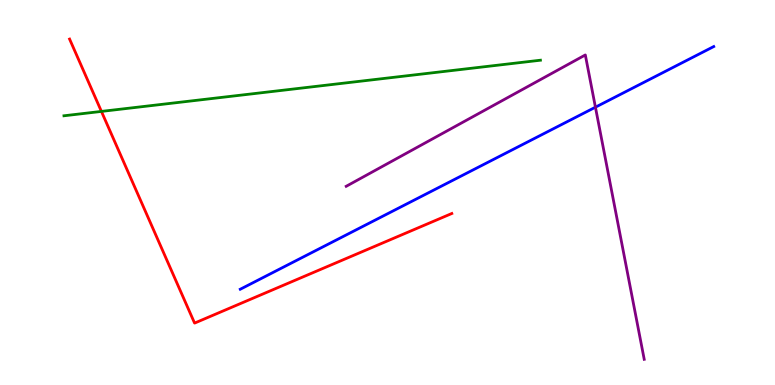[{'lines': ['blue', 'red'], 'intersections': []}, {'lines': ['green', 'red'], 'intersections': [{'x': 1.31, 'y': 7.11}]}, {'lines': ['purple', 'red'], 'intersections': []}, {'lines': ['blue', 'green'], 'intersections': []}, {'lines': ['blue', 'purple'], 'intersections': [{'x': 7.68, 'y': 7.22}]}, {'lines': ['green', 'purple'], 'intersections': []}]